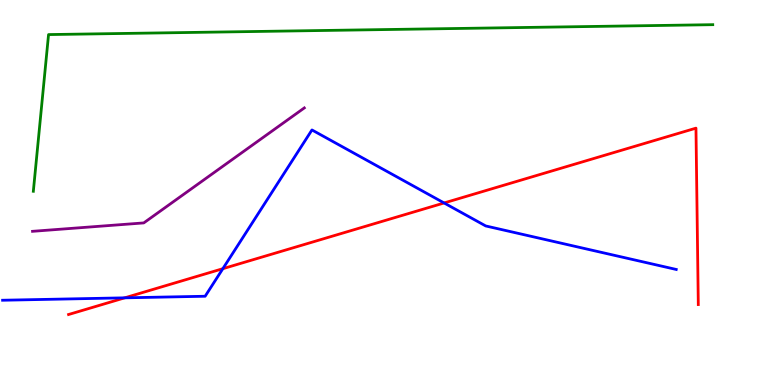[{'lines': ['blue', 'red'], 'intersections': [{'x': 1.61, 'y': 2.26}, {'x': 2.88, 'y': 3.02}, {'x': 5.73, 'y': 4.73}]}, {'lines': ['green', 'red'], 'intersections': []}, {'lines': ['purple', 'red'], 'intersections': []}, {'lines': ['blue', 'green'], 'intersections': []}, {'lines': ['blue', 'purple'], 'intersections': []}, {'lines': ['green', 'purple'], 'intersections': []}]